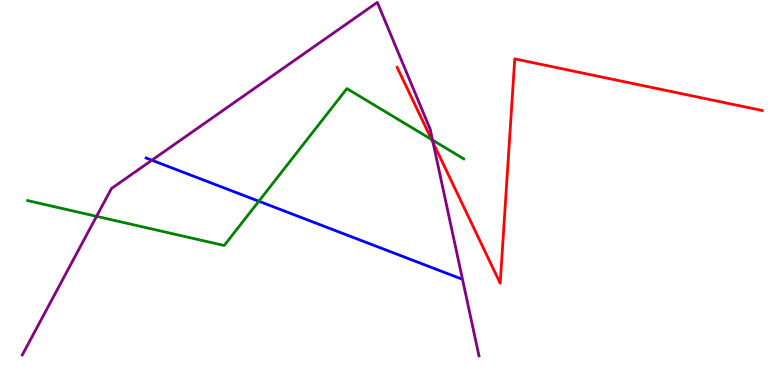[{'lines': ['blue', 'red'], 'intersections': []}, {'lines': ['green', 'red'], 'intersections': [{'x': 5.57, 'y': 6.38}]}, {'lines': ['purple', 'red'], 'intersections': [{'x': 5.59, 'y': 6.29}]}, {'lines': ['blue', 'green'], 'intersections': [{'x': 3.34, 'y': 4.77}]}, {'lines': ['blue', 'purple'], 'intersections': [{'x': 1.96, 'y': 5.84}]}, {'lines': ['green', 'purple'], 'intersections': [{'x': 1.25, 'y': 4.38}, {'x': 5.58, 'y': 6.36}]}]